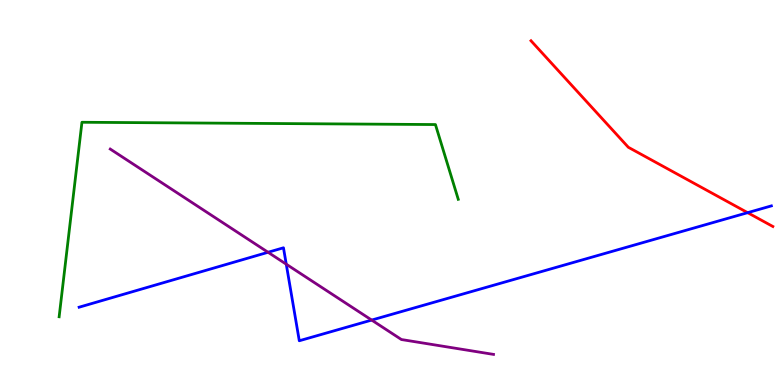[{'lines': ['blue', 'red'], 'intersections': [{'x': 9.65, 'y': 4.48}]}, {'lines': ['green', 'red'], 'intersections': []}, {'lines': ['purple', 'red'], 'intersections': []}, {'lines': ['blue', 'green'], 'intersections': []}, {'lines': ['blue', 'purple'], 'intersections': [{'x': 3.46, 'y': 3.45}, {'x': 3.69, 'y': 3.14}, {'x': 4.8, 'y': 1.69}]}, {'lines': ['green', 'purple'], 'intersections': []}]